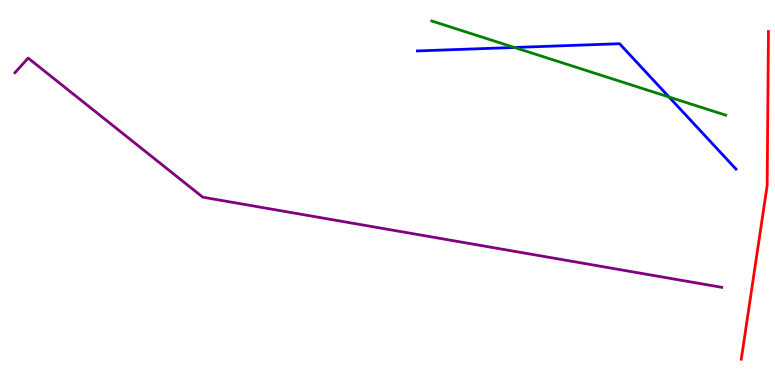[{'lines': ['blue', 'red'], 'intersections': []}, {'lines': ['green', 'red'], 'intersections': []}, {'lines': ['purple', 'red'], 'intersections': []}, {'lines': ['blue', 'green'], 'intersections': [{'x': 6.64, 'y': 8.77}, {'x': 8.63, 'y': 7.48}]}, {'lines': ['blue', 'purple'], 'intersections': []}, {'lines': ['green', 'purple'], 'intersections': []}]